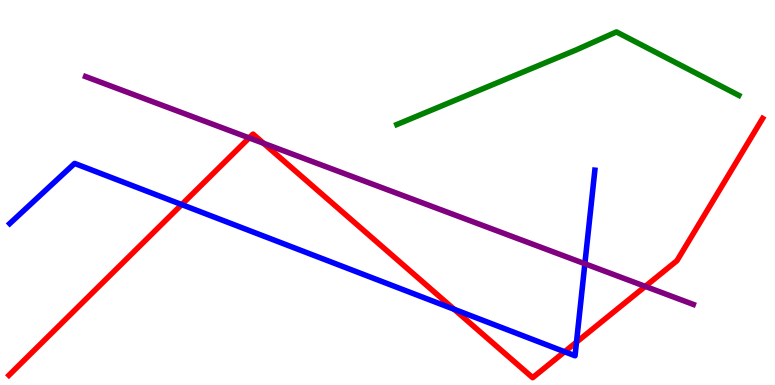[{'lines': ['blue', 'red'], 'intersections': [{'x': 2.34, 'y': 4.69}, {'x': 5.86, 'y': 1.97}, {'x': 7.29, 'y': 0.864}, {'x': 7.44, 'y': 1.11}]}, {'lines': ['green', 'red'], 'intersections': []}, {'lines': ['purple', 'red'], 'intersections': [{'x': 3.22, 'y': 6.42}, {'x': 3.4, 'y': 6.28}, {'x': 8.33, 'y': 2.56}]}, {'lines': ['blue', 'green'], 'intersections': []}, {'lines': ['blue', 'purple'], 'intersections': [{'x': 7.55, 'y': 3.15}]}, {'lines': ['green', 'purple'], 'intersections': []}]